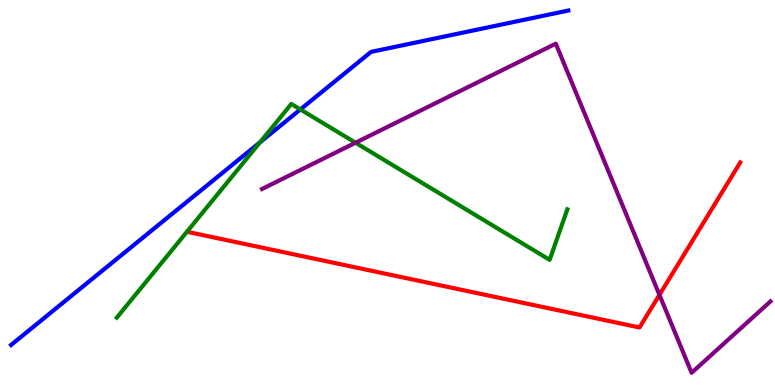[{'lines': ['blue', 'red'], 'intersections': []}, {'lines': ['green', 'red'], 'intersections': []}, {'lines': ['purple', 'red'], 'intersections': [{'x': 8.51, 'y': 2.34}]}, {'lines': ['blue', 'green'], 'intersections': [{'x': 3.36, 'y': 6.3}, {'x': 3.88, 'y': 7.16}]}, {'lines': ['blue', 'purple'], 'intersections': []}, {'lines': ['green', 'purple'], 'intersections': [{'x': 4.59, 'y': 6.29}]}]